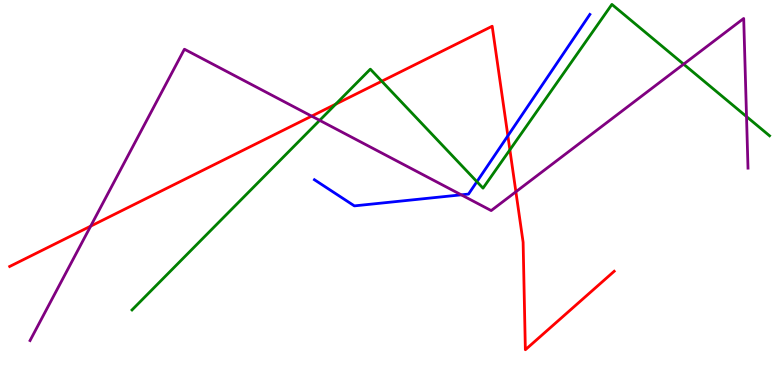[{'lines': ['blue', 'red'], 'intersections': [{'x': 6.55, 'y': 6.47}]}, {'lines': ['green', 'red'], 'intersections': [{'x': 4.33, 'y': 7.3}, {'x': 4.93, 'y': 7.89}, {'x': 6.58, 'y': 6.11}]}, {'lines': ['purple', 'red'], 'intersections': [{'x': 1.17, 'y': 4.13}, {'x': 4.02, 'y': 6.98}, {'x': 6.66, 'y': 5.02}]}, {'lines': ['blue', 'green'], 'intersections': [{'x': 6.15, 'y': 5.28}]}, {'lines': ['blue', 'purple'], 'intersections': [{'x': 5.95, 'y': 4.94}]}, {'lines': ['green', 'purple'], 'intersections': [{'x': 4.12, 'y': 6.87}, {'x': 8.82, 'y': 8.33}, {'x': 9.63, 'y': 6.97}]}]